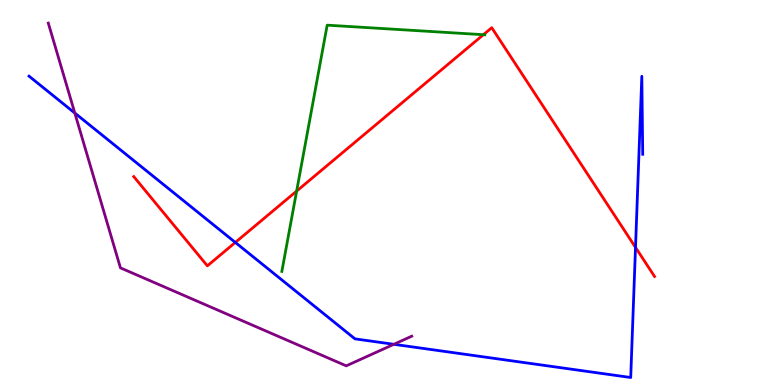[{'lines': ['blue', 'red'], 'intersections': [{'x': 3.04, 'y': 3.7}, {'x': 8.2, 'y': 3.57}]}, {'lines': ['green', 'red'], 'intersections': [{'x': 3.83, 'y': 5.04}, {'x': 6.24, 'y': 9.1}]}, {'lines': ['purple', 'red'], 'intersections': []}, {'lines': ['blue', 'green'], 'intersections': []}, {'lines': ['blue', 'purple'], 'intersections': [{'x': 0.965, 'y': 7.06}, {'x': 5.08, 'y': 1.06}]}, {'lines': ['green', 'purple'], 'intersections': []}]